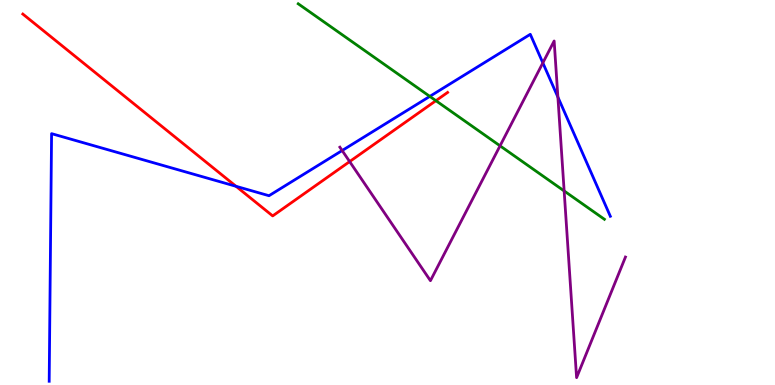[{'lines': ['blue', 'red'], 'intersections': [{'x': 3.05, 'y': 5.16}]}, {'lines': ['green', 'red'], 'intersections': [{'x': 5.62, 'y': 7.38}]}, {'lines': ['purple', 'red'], 'intersections': [{'x': 4.51, 'y': 5.8}]}, {'lines': ['blue', 'green'], 'intersections': [{'x': 5.55, 'y': 7.5}]}, {'lines': ['blue', 'purple'], 'intersections': [{'x': 4.41, 'y': 6.09}, {'x': 7.0, 'y': 8.37}, {'x': 7.2, 'y': 7.48}]}, {'lines': ['green', 'purple'], 'intersections': [{'x': 6.45, 'y': 6.21}, {'x': 7.28, 'y': 5.04}]}]